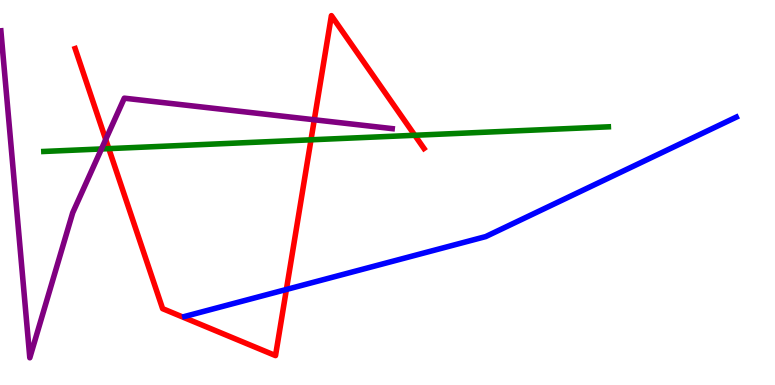[{'lines': ['blue', 'red'], 'intersections': [{'x': 3.7, 'y': 2.48}]}, {'lines': ['green', 'red'], 'intersections': [{'x': 1.4, 'y': 6.14}, {'x': 4.01, 'y': 6.37}, {'x': 5.35, 'y': 6.49}]}, {'lines': ['purple', 'red'], 'intersections': [{'x': 1.36, 'y': 6.38}, {'x': 4.06, 'y': 6.89}]}, {'lines': ['blue', 'green'], 'intersections': []}, {'lines': ['blue', 'purple'], 'intersections': []}, {'lines': ['green', 'purple'], 'intersections': [{'x': 1.31, 'y': 6.13}]}]